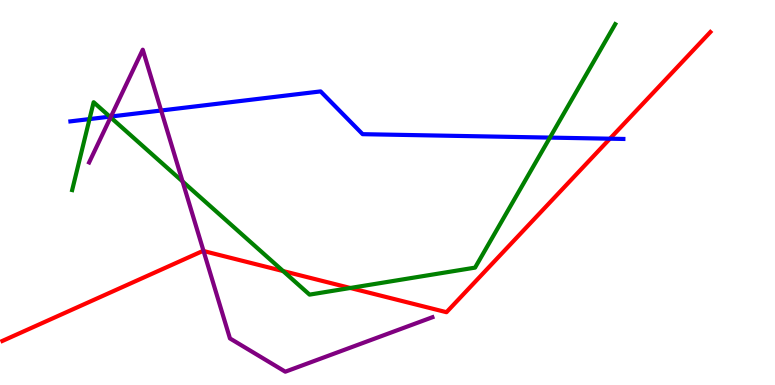[{'lines': ['blue', 'red'], 'intersections': [{'x': 7.87, 'y': 6.4}]}, {'lines': ['green', 'red'], 'intersections': [{'x': 3.65, 'y': 2.96}, {'x': 4.52, 'y': 2.52}]}, {'lines': ['purple', 'red'], 'intersections': [{'x': 2.63, 'y': 3.48}]}, {'lines': ['blue', 'green'], 'intersections': [{'x': 1.16, 'y': 6.91}, {'x': 1.42, 'y': 6.97}, {'x': 7.1, 'y': 6.43}]}, {'lines': ['blue', 'purple'], 'intersections': [{'x': 1.43, 'y': 6.97}, {'x': 2.08, 'y': 7.13}]}, {'lines': ['green', 'purple'], 'intersections': [{'x': 1.43, 'y': 6.95}, {'x': 2.36, 'y': 5.29}]}]